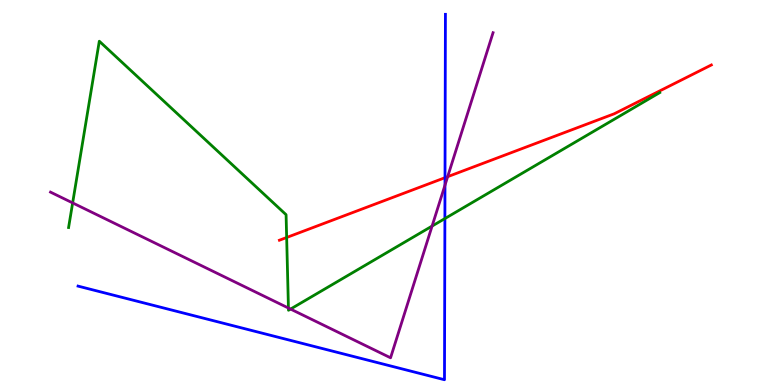[{'lines': ['blue', 'red'], 'intersections': [{'x': 5.74, 'y': 5.38}]}, {'lines': ['green', 'red'], 'intersections': [{'x': 3.7, 'y': 3.83}]}, {'lines': ['purple', 'red'], 'intersections': [{'x': 5.78, 'y': 5.41}]}, {'lines': ['blue', 'green'], 'intersections': [{'x': 5.74, 'y': 4.32}]}, {'lines': ['blue', 'purple'], 'intersections': [{'x': 5.74, 'y': 5.19}]}, {'lines': ['green', 'purple'], 'intersections': [{'x': 0.937, 'y': 4.73}, {'x': 3.72, 'y': 2.0}, {'x': 3.75, 'y': 1.97}, {'x': 5.58, 'y': 4.13}]}]